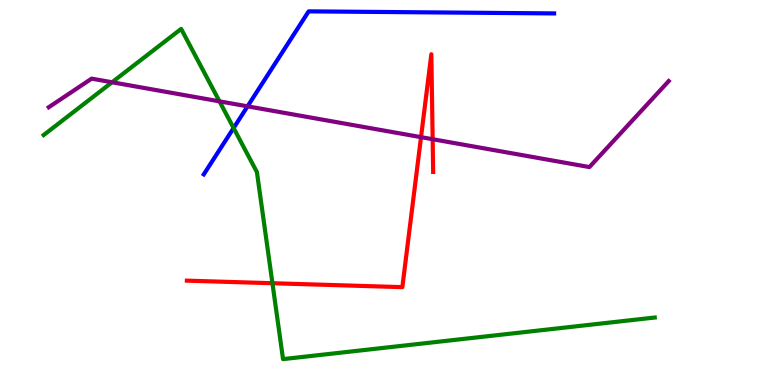[{'lines': ['blue', 'red'], 'intersections': []}, {'lines': ['green', 'red'], 'intersections': [{'x': 3.52, 'y': 2.64}]}, {'lines': ['purple', 'red'], 'intersections': [{'x': 5.43, 'y': 6.44}, {'x': 5.58, 'y': 6.38}]}, {'lines': ['blue', 'green'], 'intersections': [{'x': 3.01, 'y': 6.67}]}, {'lines': ['blue', 'purple'], 'intersections': [{'x': 3.19, 'y': 7.24}]}, {'lines': ['green', 'purple'], 'intersections': [{'x': 1.45, 'y': 7.86}, {'x': 2.83, 'y': 7.37}]}]